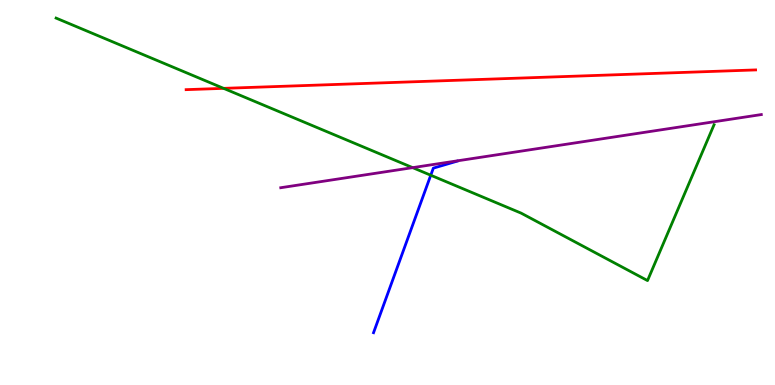[{'lines': ['blue', 'red'], 'intersections': []}, {'lines': ['green', 'red'], 'intersections': [{'x': 2.89, 'y': 7.71}]}, {'lines': ['purple', 'red'], 'intersections': []}, {'lines': ['blue', 'green'], 'intersections': [{'x': 5.56, 'y': 5.45}]}, {'lines': ['blue', 'purple'], 'intersections': []}, {'lines': ['green', 'purple'], 'intersections': [{'x': 5.32, 'y': 5.65}]}]